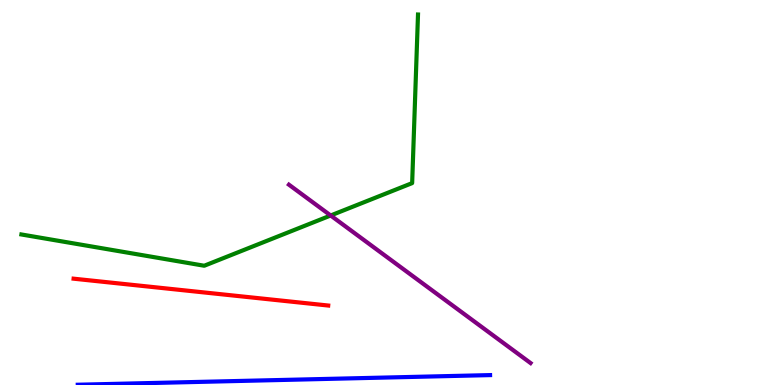[{'lines': ['blue', 'red'], 'intersections': []}, {'lines': ['green', 'red'], 'intersections': []}, {'lines': ['purple', 'red'], 'intersections': []}, {'lines': ['blue', 'green'], 'intersections': []}, {'lines': ['blue', 'purple'], 'intersections': []}, {'lines': ['green', 'purple'], 'intersections': [{'x': 4.27, 'y': 4.4}]}]